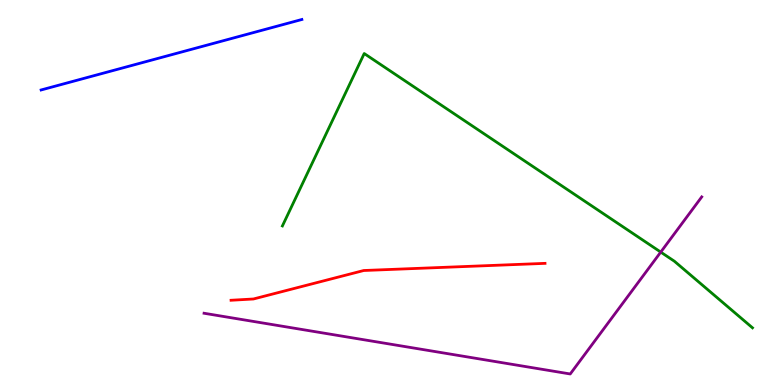[{'lines': ['blue', 'red'], 'intersections': []}, {'lines': ['green', 'red'], 'intersections': []}, {'lines': ['purple', 'red'], 'intersections': []}, {'lines': ['blue', 'green'], 'intersections': []}, {'lines': ['blue', 'purple'], 'intersections': []}, {'lines': ['green', 'purple'], 'intersections': [{'x': 8.53, 'y': 3.45}]}]